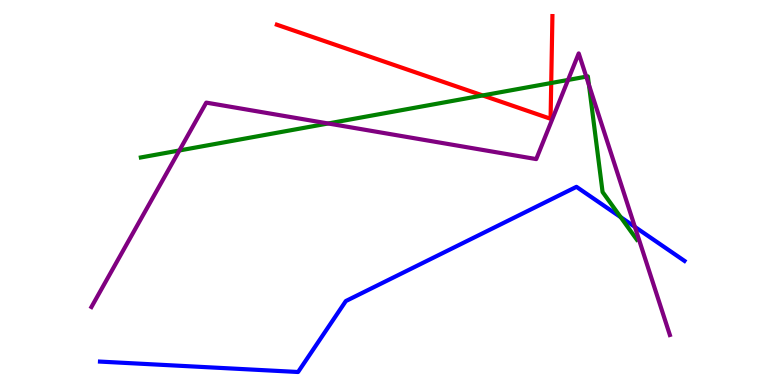[{'lines': ['blue', 'red'], 'intersections': []}, {'lines': ['green', 'red'], 'intersections': [{'x': 6.23, 'y': 7.52}, {'x': 7.11, 'y': 7.84}]}, {'lines': ['purple', 'red'], 'intersections': []}, {'lines': ['blue', 'green'], 'intersections': [{'x': 8.01, 'y': 4.36}]}, {'lines': ['blue', 'purple'], 'intersections': [{'x': 8.19, 'y': 4.11}]}, {'lines': ['green', 'purple'], 'intersections': [{'x': 2.31, 'y': 6.09}, {'x': 4.23, 'y': 6.79}, {'x': 7.33, 'y': 7.92}, {'x': 7.56, 'y': 8.01}, {'x': 7.6, 'y': 7.79}]}]